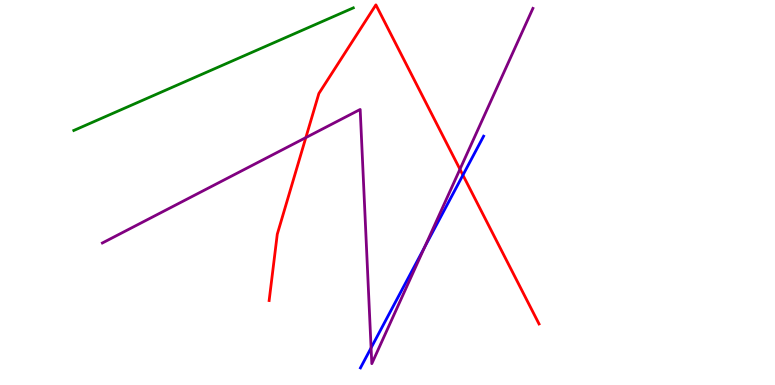[{'lines': ['blue', 'red'], 'intersections': [{'x': 5.97, 'y': 5.45}]}, {'lines': ['green', 'red'], 'intersections': []}, {'lines': ['purple', 'red'], 'intersections': [{'x': 3.95, 'y': 6.43}, {'x': 5.93, 'y': 5.6}]}, {'lines': ['blue', 'green'], 'intersections': []}, {'lines': ['blue', 'purple'], 'intersections': [{'x': 4.79, 'y': 0.964}, {'x': 5.48, 'y': 3.58}]}, {'lines': ['green', 'purple'], 'intersections': []}]